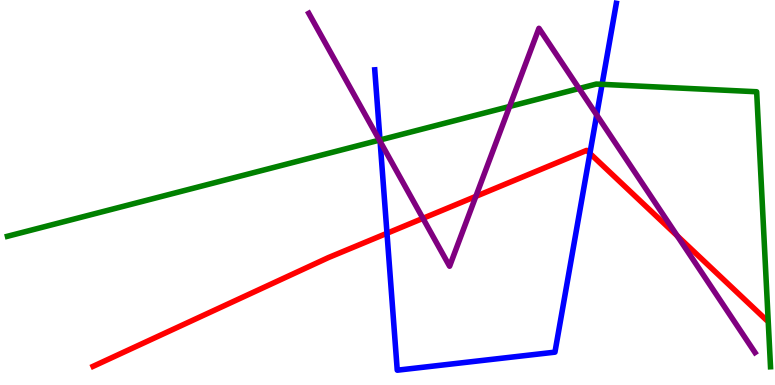[{'lines': ['blue', 'red'], 'intersections': [{'x': 4.99, 'y': 3.94}, {'x': 7.61, 'y': 6.02}]}, {'lines': ['green', 'red'], 'intersections': []}, {'lines': ['purple', 'red'], 'intersections': [{'x': 5.46, 'y': 4.33}, {'x': 6.14, 'y': 4.9}, {'x': 8.74, 'y': 3.87}]}, {'lines': ['blue', 'green'], 'intersections': [{'x': 4.9, 'y': 6.36}, {'x': 7.77, 'y': 7.81}]}, {'lines': ['blue', 'purple'], 'intersections': [{'x': 4.9, 'y': 6.33}, {'x': 7.7, 'y': 7.01}]}, {'lines': ['green', 'purple'], 'intersections': [{'x': 4.9, 'y': 6.36}, {'x': 6.58, 'y': 7.23}, {'x': 7.47, 'y': 7.7}]}]